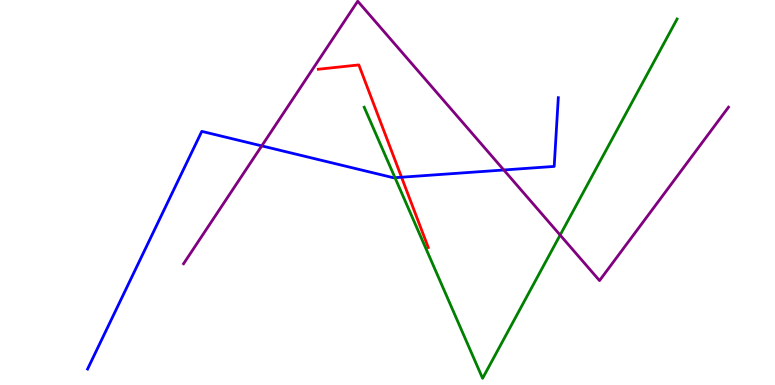[{'lines': ['blue', 'red'], 'intersections': [{'x': 5.18, 'y': 5.4}]}, {'lines': ['green', 'red'], 'intersections': []}, {'lines': ['purple', 'red'], 'intersections': []}, {'lines': ['blue', 'green'], 'intersections': [{'x': 5.1, 'y': 5.38}]}, {'lines': ['blue', 'purple'], 'intersections': [{'x': 3.38, 'y': 6.21}, {'x': 6.5, 'y': 5.58}]}, {'lines': ['green', 'purple'], 'intersections': [{'x': 7.23, 'y': 3.89}]}]